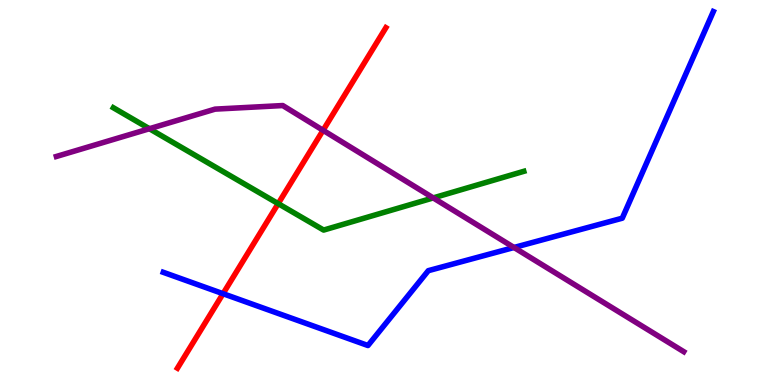[{'lines': ['blue', 'red'], 'intersections': [{'x': 2.88, 'y': 2.37}]}, {'lines': ['green', 'red'], 'intersections': [{'x': 3.59, 'y': 4.71}]}, {'lines': ['purple', 'red'], 'intersections': [{'x': 4.17, 'y': 6.62}]}, {'lines': ['blue', 'green'], 'intersections': []}, {'lines': ['blue', 'purple'], 'intersections': [{'x': 6.63, 'y': 3.57}]}, {'lines': ['green', 'purple'], 'intersections': [{'x': 1.93, 'y': 6.66}, {'x': 5.59, 'y': 4.86}]}]